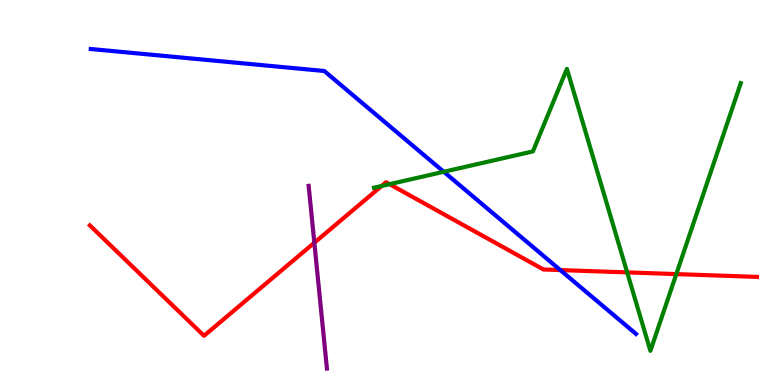[{'lines': ['blue', 'red'], 'intersections': [{'x': 7.23, 'y': 2.99}]}, {'lines': ['green', 'red'], 'intersections': [{'x': 4.92, 'y': 5.17}, {'x': 5.03, 'y': 5.22}, {'x': 8.09, 'y': 2.92}, {'x': 8.73, 'y': 2.88}]}, {'lines': ['purple', 'red'], 'intersections': [{'x': 4.06, 'y': 3.7}]}, {'lines': ['blue', 'green'], 'intersections': [{'x': 5.73, 'y': 5.54}]}, {'lines': ['blue', 'purple'], 'intersections': []}, {'lines': ['green', 'purple'], 'intersections': []}]